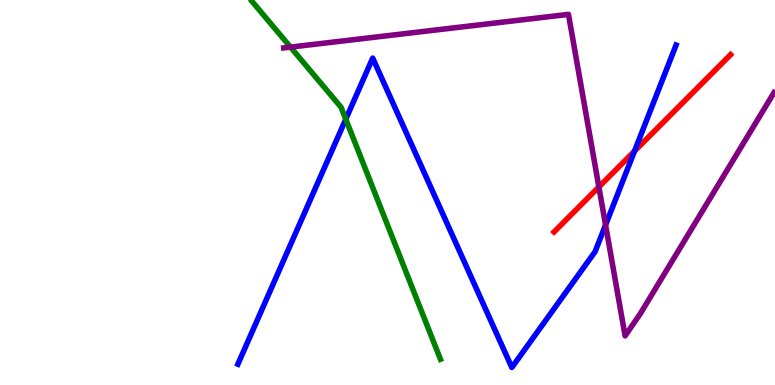[{'lines': ['blue', 'red'], 'intersections': [{'x': 8.19, 'y': 6.07}]}, {'lines': ['green', 'red'], 'intersections': []}, {'lines': ['purple', 'red'], 'intersections': [{'x': 7.73, 'y': 5.14}]}, {'lines': ['blue', 'green'], 'intersections': [{'x': 4.46, 'y': 6.9}]}, {'lines': ['blue', 'purple'], 'intersections': [{'x': 7.81, 'y': 4.16}]}, {'lines': ['green', 'purple'], 'intersections': [{'x': 3.75, 'y': 8.78}]}]